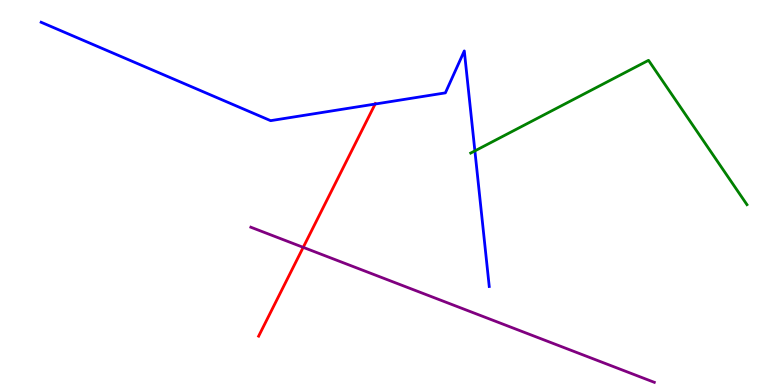[{'lines': ['blue', 'red'], 'intersections': [{'x': 4.84, 'y': 7.3}]}, {'lines': ['green', 'red'], 'intersections': []}, {'lines': ['purple', 'red'], 'intersections': [{'x': 3.91, 'y': 3.58}]}, {'lines': ['blue', 'green'], 'intersections': [{'x': 6.13, 'y': 6.08}]}, {'lines': ['blue', 'purple'], 'intersections': []}, {'lines': ['green', 'purple'], 'intersections': []}]